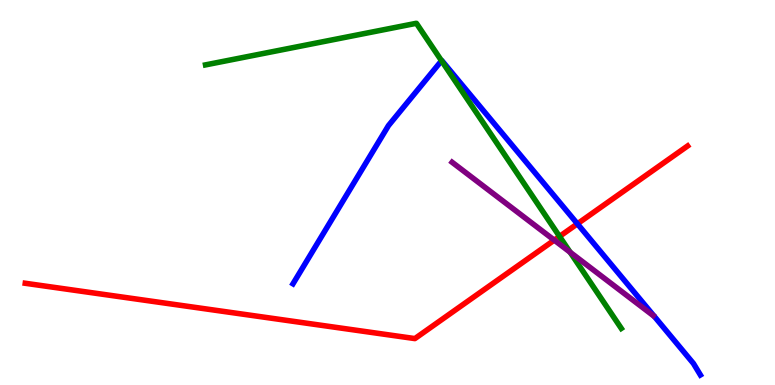[{'lines': ['blue', 'red'], 'intersections': [{'x': 7.45, 'y': 4.19}]}, {'lines': ['green', 'red'], 'intersections': [{'x': 7.22, 'y': 3.86}]}, {'lines': ['purple', 'red'], 'intersections': [{'x': 7.15, 'y': 3.76}]}, {'lines': ['blue', 'green'], 'intersections': [{'x': 5.7, 'y': 8.42}]}, {'lines': ['blue', 'purple'], 'intersections': []}, {'lines': ['green', 'purple'], 'intersections': [{'x': 7.36, 'y': 3.45}]}]